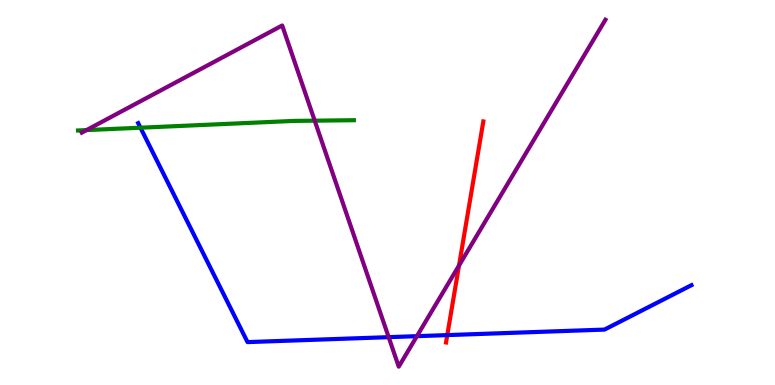[{'lines': ['blue', 'red'], 'intersections': [{'x': 5.77, 'y': 1.3}]}, {'lines': ['green', 'red'], 'intersections': []}, {'lines': ['purple', 'red'], 'intersections': [{'x': 5.92, 'y': 3.1}]}, {'lines': ['blue', 'green'], 'intersections': [{'x': 1.81, 'y': 6.68}]}, {'lines': ['blue', 'purple'], 'intersections': [{'x': 5.02, 'y': 1.24}, {'x': 5.38, 'y': 1.27}]}, {'lines': ['green', 'purple'], 'intersections': [{'x': 1.12, 'y': 6.62}, {'x': 4.06, 'y': 6.87}]}]